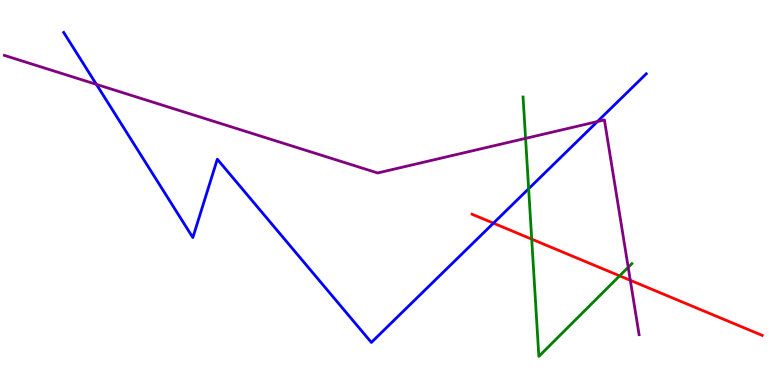[{'lines': ['blue', 'red'], 'intersections': [{'x': 6.37, 'y': 4.2}]}, {'lines': ['green', 'red'], 'intersections': [{'x': 6.86, 'y': 3.79}, {'x': 8.0, 'y': 2.84}]}, {'lines': ['purple', 'red'], 'intersections': [{'x': 8.13, 'y': 2.72}]}, {'lines': ['blue', 'green'], 'intersections': [{'x': 6.82, 'y': 5.1}]}, {'lines': ['blue', 'purple'], 'intersections': [{'x': 1.24, 'y': 7.81}, {'x': 7.71, 'y': 6.84}]}, {'lines': ['green', 'purple'], 'intersections': [{'x': 6.78, 'y': 6.41}, {'x': 8.11, 'y': 3.06}]}]